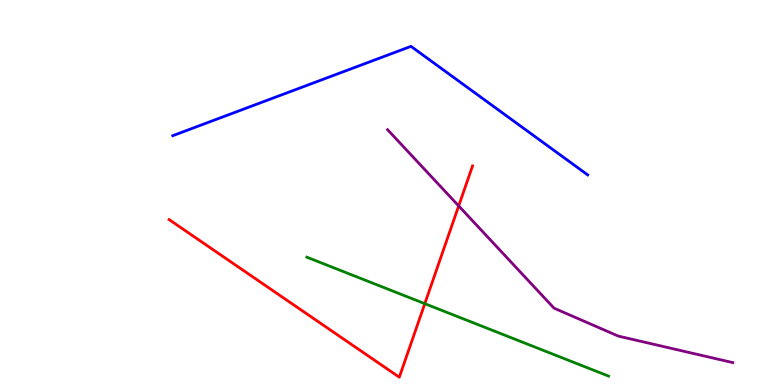[{'lines': ['blue', 'red'], 'intersections': []}, {'lines': ['green', 'red'], 'intersections': [{'x': 5.48, 'y': 2.11}]}, {'lines': ['purple', 'red'], 'intersections': [{'x': 5.92, 'y': 4.65}]}, {'lines': ['blue', 'green'], 'intersections': []}, {'lines': ['blue', 'purple'], 'intersections': []}, {'lines': ['green', 'purple'], 'intersections': []}]